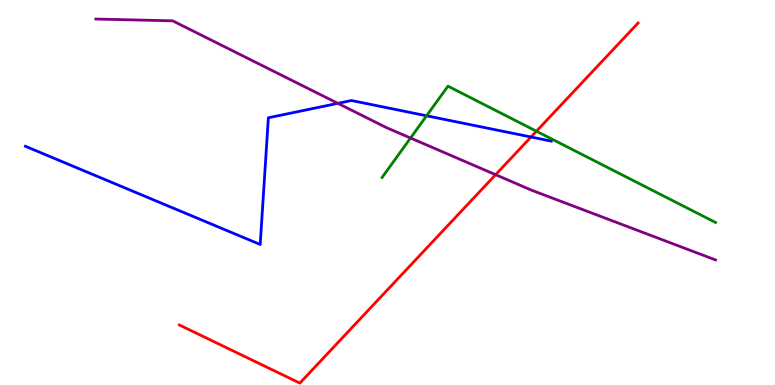[{'lines': ['blue', 'red'], 'intersections': [{'x': 6.85, 'y': 6.44}]}, {'lines': ['green', 'red'], 'intersections': [{'x': 6.92, 'y': 6.59}]}, {'lines': ['purple', 'red'], 'intersections': [{'x': 6.39, 'y': 5.46}]}, {'lines': ['blue', 'green'], 'intersections': [{'x': 5.5, 'y': 6.99}]}, {'lines': ['blue', 'purple'], 'intersections': [{'x': 4.36, 'y': 7.32}]}, {'lines': ['green', 'purple'], 'intersections': [{'x': 5.3, 'y': 6.41}]}]